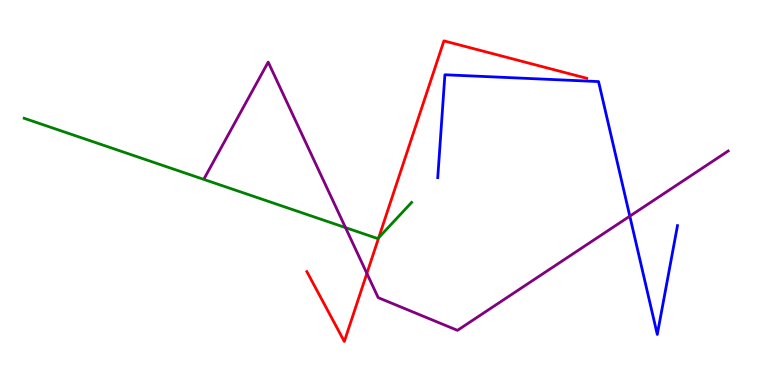[{'lines': ['blue', 'red'], 'intersections': []}, {'lines': ['green', 'red'], 'intersections': [{'x': 4.89, 'y': 3.83}]}, {'lines': ['purple', 'red'], 'intersections': [{'x': 4.73, 'y': 2.9}]}, {'lines': ['blue', 'green'], 'intersections': []}, {'lines': ['blue', 'purple'], 'intersections': [{'x': 8.13, 'y': 4.39}]}, {'lines': ['green', 'purple'], 'intersections': [{'x': 4.46, 'y': 4.09}]}]